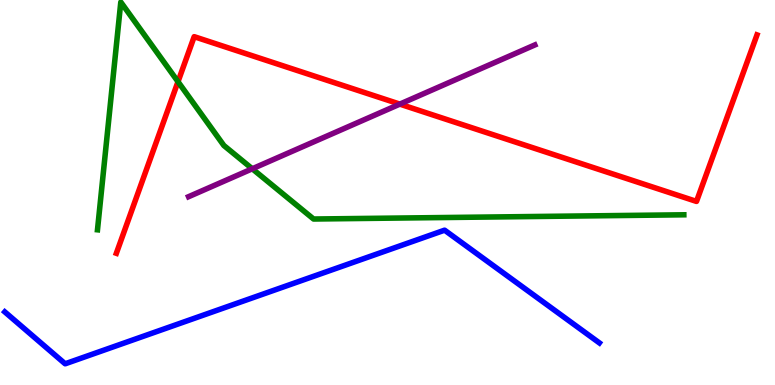[{'lines': ['blue', 'red'], 'intersections': []}, {'lines': ['green', 'red'], 'intersections': [{'x': 2.3, 'y': 7.88}]}, {'lines': ['purple', 'red'], 'intersections': [{'x': 5.16, 'y': 7.3}]}, {'lines': ['blue', 'green'], 'intersections': []}, {'lines': ['blue', 'purple'], 'intersections': []}, {'lines': ['green', 'purple'], 'intersections': [{'x': 3.26, 'y': 5.62}]}]